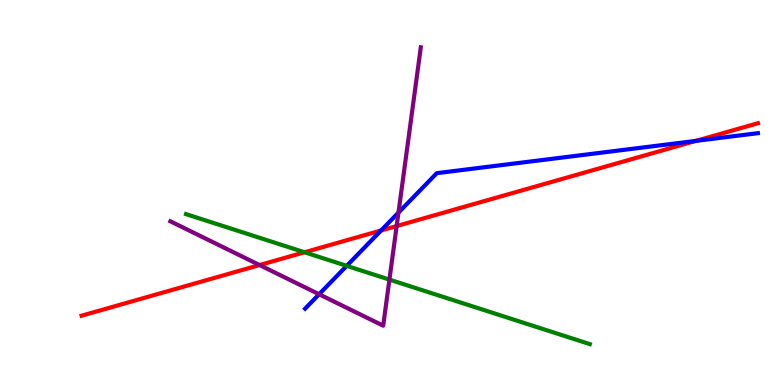[{'lines': ['blue', 'red'], 'intersections': [{'x': 4.92, 'y': 4.01}, {'x': 8.98, 'y': 6.34}]}, {'lines': ['green', 'red'], 'intersections': [{'x': 3.93, 'y': 3.45}]}, {'lines': ['purple', 'red'], 'intersections': [{'x': 3.35, 'y': 3.12}, {'x': 5.12, 'y': 4.13}]}, {'lines': ['blue', 'green'], 'intersections': [{'x': 4.47, 'y': 3.09}]}, {'lines': ['blue', 'purple'], 'intersections': [{'x': 4.12, 'y': 2.36}, {'x': 5.14, 'y': 4.48}]}, {'lines': ['green', 'purple'], 'intersections': [{'x': 5.02, 'y': 2.74}]}]